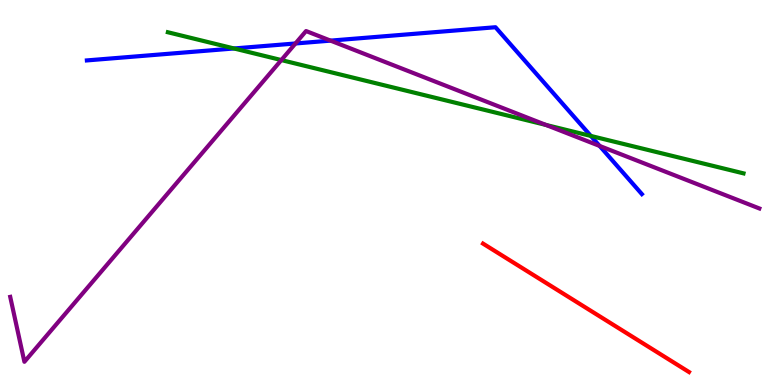[{'lines': ['blue', 'red'], 'intersections': []}, {'lines': ['green', 'red'], 'intersections': []}, {'lines': ['purple', 'red'], 'intersections': []}, {'lines': ['blue', 'green'], 'intersections': [{'x': 3.02, 'y': 8.74}, {'x': 7.62, 'y': 6.47}]}, {'lines': ['blue', 'purple'], 'intersections': [{'x': 3.81, 'y': 8.87}, {'x': 4.27, 'y': 8.94}, {'x': 7.74, 'y': 6.21}]}, {'lines': ['green', 'purple'], 'intersections': [{'x': 3.63, 'y': 8.44}, {'x': 7.04, 'y': 6.75}]}]